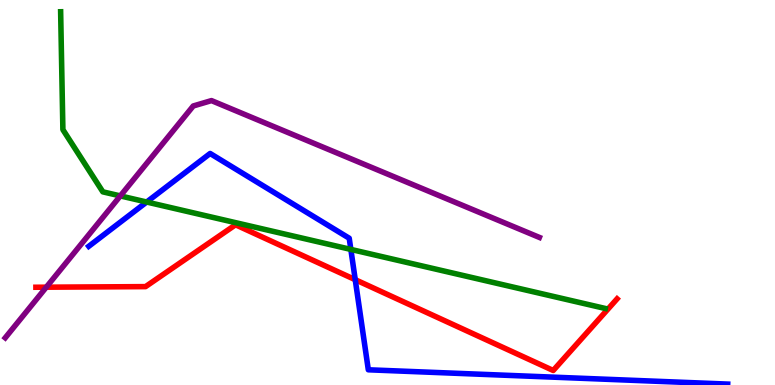[{'lines': ['blue', 'red'], 'intersections': [{'x': 4.58, 'y': 2.74}]}, {'lines': ['green', 'red'], 'intersections': []}, {'lines': ['purple', 'red'], 'intersections': [{'x': 0.597, 'y': 2.54}]}, {'lines': ['blue', 'green'], 'intersections': [{'x': 1.89, 'y': 4.75}, {'x': 4.53, 'y': 3.52}]}, {'lines': ['blue', 'purple'], 'intersections': []}, {'lines': ['green', 'purple'], 'intersections': [{'x': 1.55, 'y': 4.91}]}]